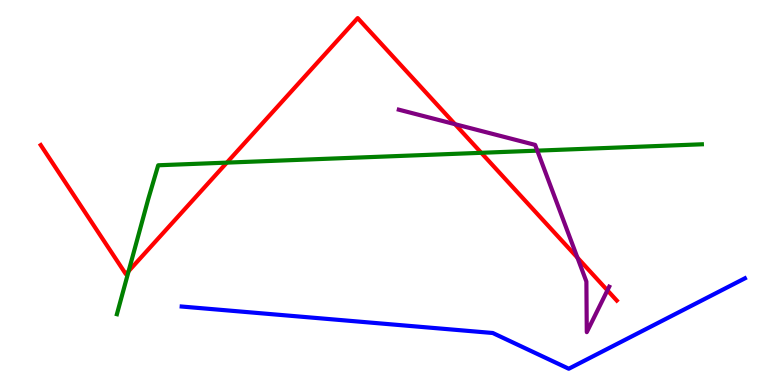[{'lines': ['blue', 'red'], 'intersections': []}, {'lines': ['green', 'red'], 'intersections': [{'x': 1.66, 'y': 2.96}, {'x': 2.93, 'y': 5.78}, {'x': 6.21, 'y': 6.03}]}, {'lines': ['purple', 'red'], 'intersections': [{'x': 5.87, 'y': 6.77}, {'x': 7.45, 'y': 3.31}, {'x': 7.84, 'y': 2.46}]}, {'lines': ['blue', 'green'], 'intersections': []}, {'lines': ['blue', 'purple'], 'intersections': []}, {'lines': ['green', 'purple'], 'intersections': [{'x': 6.93, 'y': 6.09}]}]